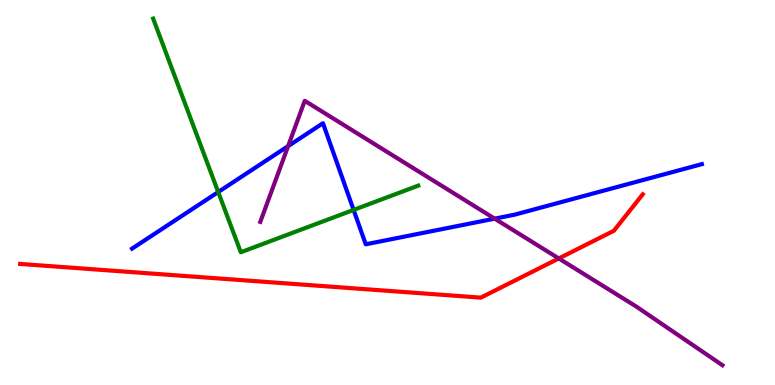[{'lines': ['blue', 'red'], 'intersections': []}, {'lines': ['green', 'red'], 'intersections': []}, {'lines': ['purple', 'red'], 'intersections': [{'x': 7.21, 'y': 3.29}]}, {'lines': ['blue', 'green'], 'intersections': [{'x': 2.82, 'y': 5.01}, {'x': 4.56, 'y': 4.55}]}, {'lines': ['blue', 'purple'], 'intersections': [{'x': 3.72, 'y': 6.2}, {'x': 6.38, 'y': 4.32}]}, {'lines': ['green', 'purple'], 'intersections': []}]